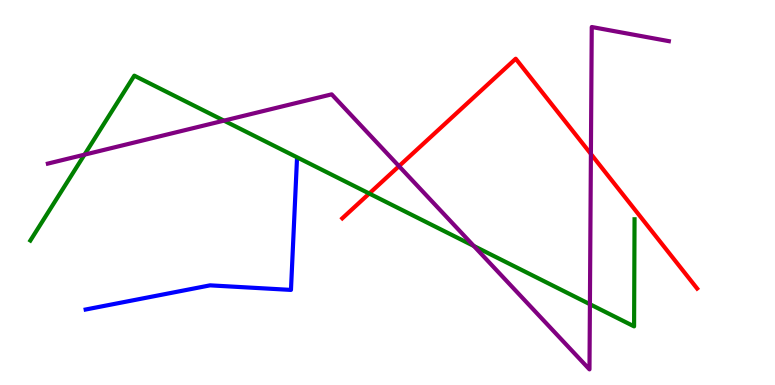[{'lines': ['blue', 'red'], 'intersections': []}, {'lines': ['green', 'red'], 'intersections': [{'x': 4.76, 'y': 4.97}]}, {'lines': ['purple', 'red'], 'intersections': [{'x': 5.15, 'y': 5.68}, {'x': 7.62, 'y': 6.0}]}, {'lines': ['blue', 'green'], 'intersections': []}, {'lines': ['blue', 'purple'], 'intersections': []}, {'lines': ['green', 'purple'], 'intersections': [{'x': 1.09, 'y': 5.98}, {'x': 2.89, 'y': 6.87}, {'x': 6.11, 'y': 3.61}, {'x': 7.61, 'y': 2.1}]}]